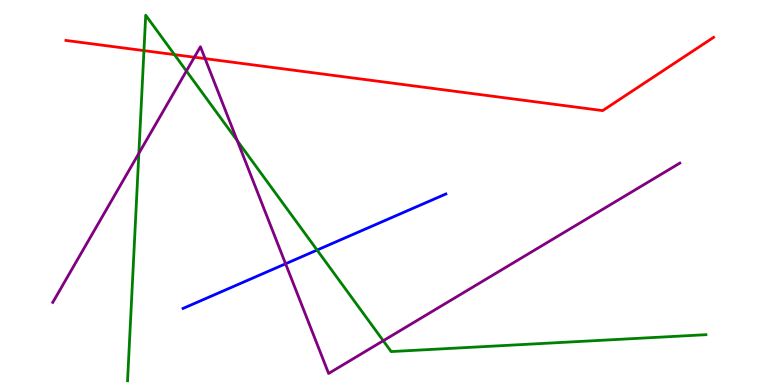[{'lines': ['blue', 'red'], 'intersections': []}, {'lines': ['green', 'red'], 'intersections': [{'x': 1.86, 'y': 8.68}, {'x': 2.25, 'y': 8.58}]}, {'lines': ['purple', 'red'], 'intersections': [{'x': 2.51, 'y': 8.51}, {'x': 2.65, 'y': 8.48}]}, {'lines': ['blue', 'green'], 'intersections': [{'x': 4.09, 'y': 3.5}]}, {'lines': ['blue', 'purple'], 'intersections': [{'x': 3.68, 'y': 3.15}]}, {'lines': ['green', 'purple'], 'intersections': [{'x': 1.79, 'y': 6.02}, {'x': 2.41, 'y': 8.16}, {'x': 3.06, 'y': 6.34}, {'x': 4.95, 'y': 1.15}]}]